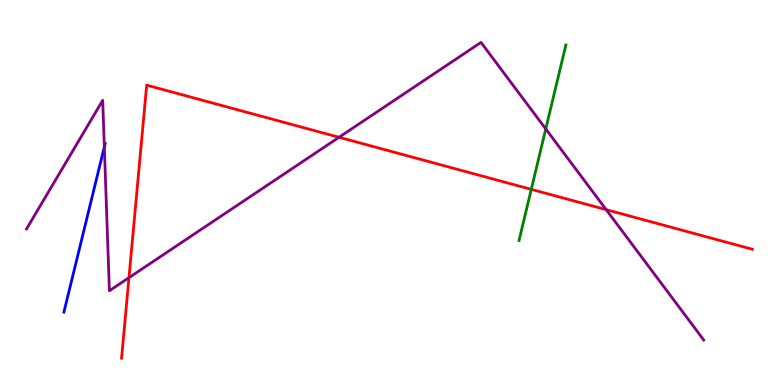[{'lines': ['blue', 'red'], 'intersections': []}, {'lines': ['green', 'red'], 'intersections': [{'x': 6.86, 'y': 5.08}]}, {'lines': ['purple', 'red'], 'intersections': [{'x': 1.66, 'y': 2.79}, {'x': 4.37, 'y': 6.43}, {'x': 7.82, 'y': 4.55}]}, {'lines': ['blue', 'green'], 'intersections': []}, {'lines': ['blue', 'purple'], 'intersections': [{'x': 1.35, 'y': 6.18}]}, {'lines': ['green', 'purple'], 'intersections': [{'x': 7.04, 'y': 6.65}]}]